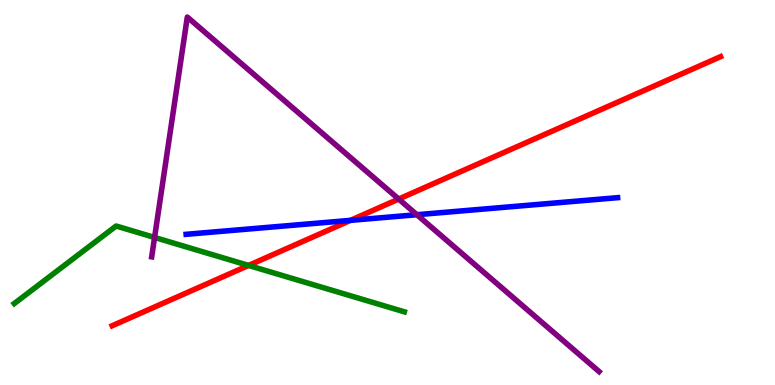[{'lines': ['blue', 'red'], 'intersections': [{'x': 4.52, 'y': 4.28}]}, {'lines': ['green', 'red'], 'intersections': [{'x': 3.21, 'y': 3.11}]}, {'lines': ['purple', 'red'], 'intersections': [{'x': 5.14, 'y': 4.83}]}, {'lines': ['blue', 'green'], 'intersections': []}, {'lines': ['blue', 'purple'], 'intersections': [{'x': 5.38, 'y': 4.42}]}, {'lines': ['green', 'purple'], 'intersections': [{'x': 1.99, 'y': 3.83}]}]